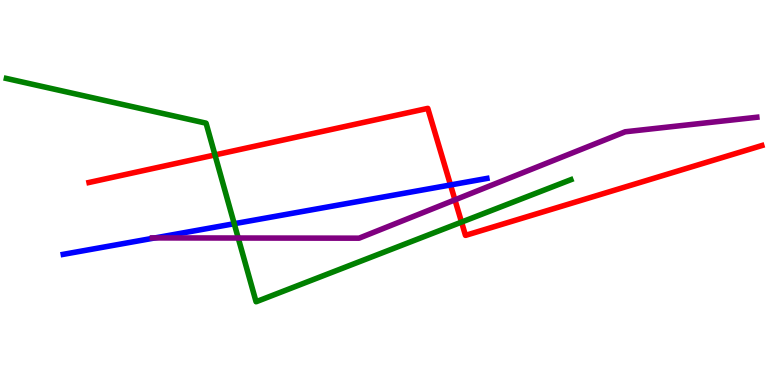[{'lines': ['blue', 'red'], 'intersections': [{'x': 5.81, 'y': 5.2}]}, {'lines': ['green', 'red'], 'intersections': [{'x': 2.77, 'y': 5.98}, {'x': 5.96, 'y': 4.23}]}, {'lines': ['purple', 'red'], 'intersections': [{'x': 5.87, 'y': 4.81}]}, {'lines': ['blue', 'green'], 'intersections': [{'x': 3.02, 'y': 4.19}]}, {'lines': ['blue', 'purple'], 'intersections': [{'x': 2.0, 'y': 3.82}]}, {'lines': ['green', 'purple'], 'intersections': [{'x': 3.07, 'y': 3.82}]}]